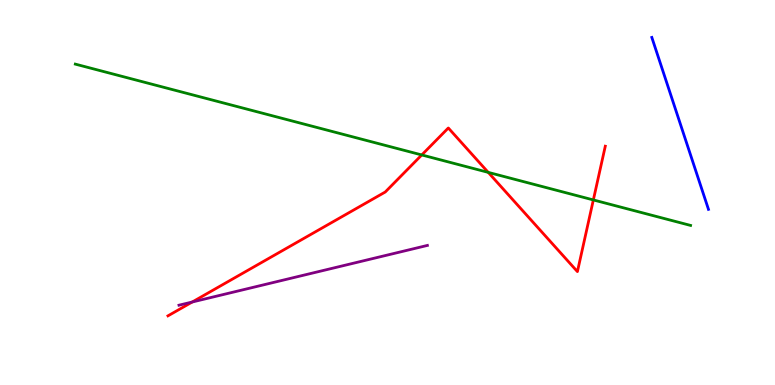[{'lines': ['blue', 'red'], 'intersections': []}, {'lines': ['green', 'red'], 'intersections': [{'x': 5.44, 'y': 5.98}, {'x': 6.3, 'y': 5.52}, {'x': 7.66, 'y': 4.81}]}, {'lines': ['purple', 'red'], 'intersections': [{'x': 2.48, 'y': 2.16}]}, {'lines': ['blue', 'green'], 'intersections': []}, {'lines': ['blue', 'purple'], 'intersections': []}, {'lines': ['green', 'purple'], 'intersections': []}]